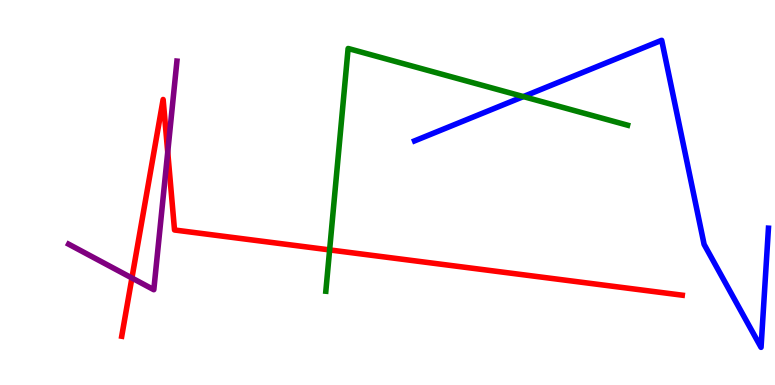[{'lines': ['blue', 'red'], 'intersections': []}, {'lines': ['green', 'red'], 'intersections': [{'x': 4.25, 'y': 3.51}]}, {'lines': ['purple', 'red'], 'intersections': [{'x': 1.7, 'y': 2.78}, {'x': 2.16, 'y': 6.05}]}, {'lines': ['blue', 'green'], 'intersections': [{'x': 6.75, 'y': 7.49}]}, {'lines': ['blue', 'purple'], 'intersections': []}, {'lines': ['green', 'purple'], 'intersections': []}]